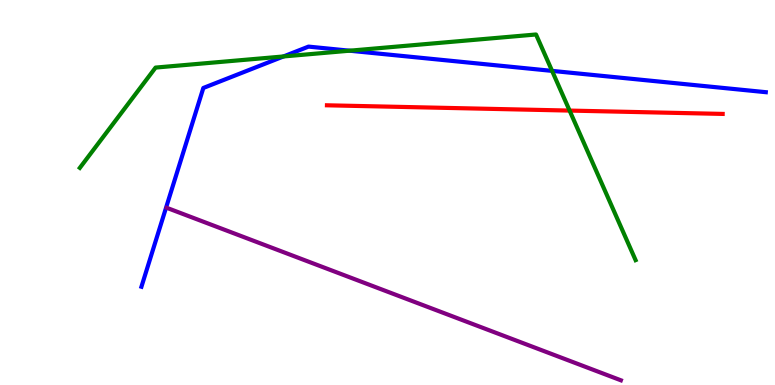[{'lines': ['blue', 'red'], 'intersections': []}, {'lines': ['green', 'red'], 'intersections': [{'x': 7.35, 'y': 7.13}]}, {'lines': ['purple', 'red'], 'intersections': []}, {'lines': ['blue', 'green'], 'intersections': [{'x': 3.66, 'y': 8.53}, {'x': 4.51, 'y': 8.68}, {'x': 7.12, 'y': 8.16}]}, {'lines': ['blue', 'purple'], 'intersections': []}, {'lines': ['green', 'purple'], 'intersections': []}]